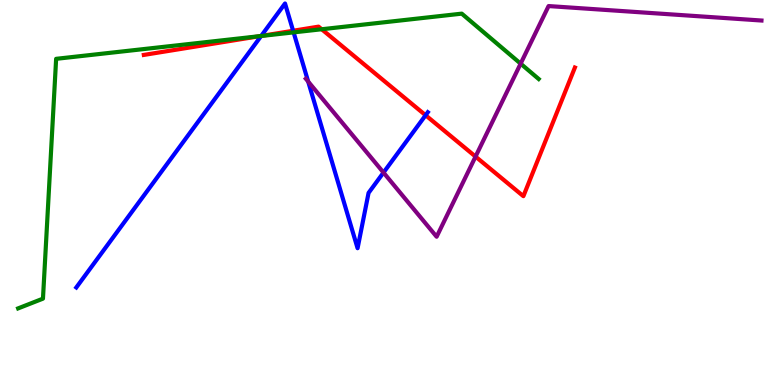[{'lines': ['blue', 'red'], 'intersections': [{'x': 3.37, 'y': 9.07}, {'x': 3.78, 'y': 9.2}, {'x': 5.49, 'y': 7.01}]}, {'lines': ['green', 'red'], 'intersections': [{'x': 3.35, 'y': 9.06}, {'x': 4.15, 'y': 9.24}]}, {'lines': ['purple', 'red'], 'intersections': [{'x': 6.14, 'y': 5.93}]}, {'lines': ['blue', 'green'], 'intersections': [{'x': 3.37, 'y': 9.07}, {'x': 3.79, 'y': 9.16}]}, {'lines': ['blue', 'purple'], 'intersections': [{'x': 3.98, 'y': 7.88}, {'x': 4.95, 'y': 5.52}]}, {'lines': ['green', 'purple'], 'intersections': [{'x': 6.72, 'y': 8.35}]}]